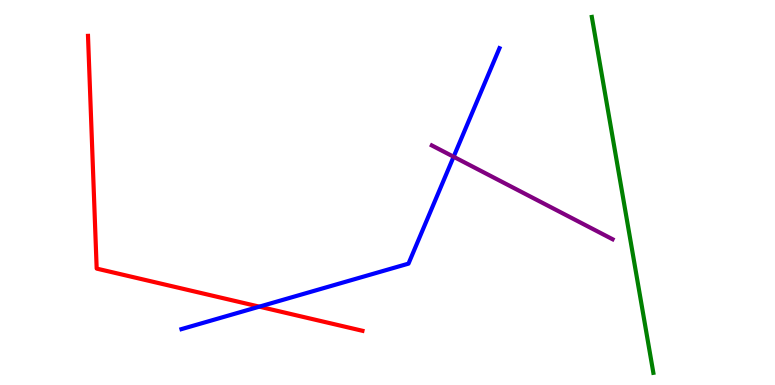[{'lines': ['blue', 'red'], 'intersections': [{'x': 3.35, 'y': 2.03}]}, {'lines': ['green', 'red'], 'intersections': []}, {'lines': ['purple', 'red'], 'intersections': []}, {'lines': ['blue', 'green'], 'intersections': []}, {'lines': ['blue', 'purple'], 'intersections': [{'x': 5.85, 'y': 5.93}]}, {'lines': ['green', 'purple'], 'intersections': []}]